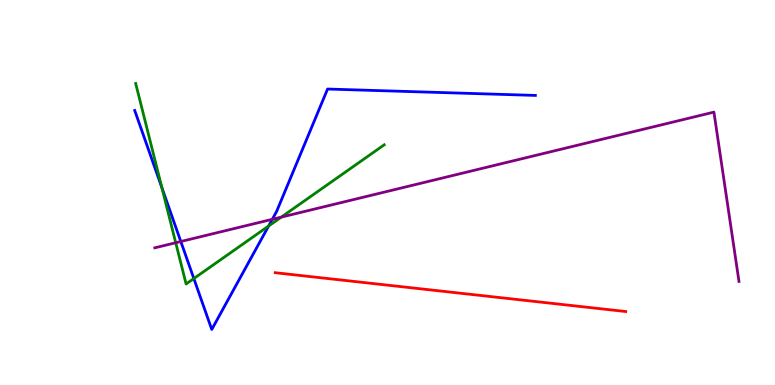[{'lines': ['blue', 'red'], 'intersections': []}, {'lines': ['green', 'red'], 'intersections': []}, {'lines': ['purple', 'red'], 'intersections': []}, {'lines': ['blue', 'green'], 'intersections': [{'x': 2.09, 'y': 5.12}, {'x': 2.5, 'y': 2.77}, {'x': 3.47, 'y': 4.13}]}, {'lines': ['blue', 'purple'], 'intersections': [{'x': 2.33, 'y': 3.73}, {'x': 3.51, 'y': 4.3}]}, {'lines': ['green', 'purple'], 'intersections': [{'x': 2.27, 'y': 3.69}, {'x': 3.63, 'y': 4.36}]}]